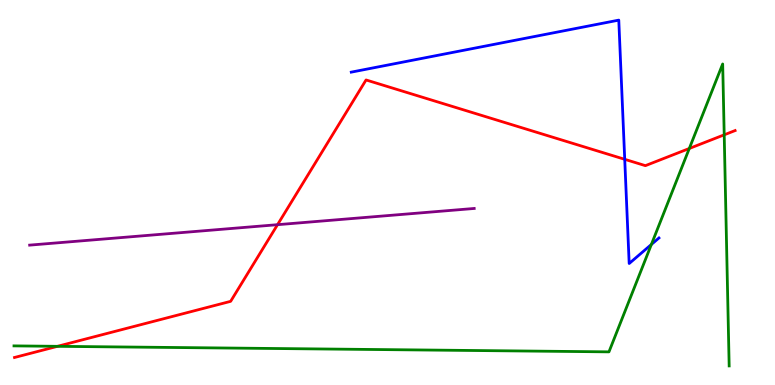[{'lines': ['blue', 'red'], 'intersections': [{'x': 8.06, 'y': 5.86}]}, {'lines': ['green', 'red'], 'intersections': [{'x': 0.742, 'y': 1.0}, {'x': 8.89, 'y': 6.14}, {'x': 9.34, 'y': 6.5}]}, {'lines': ['purple', 'red'], 'intersections': [{'x': 3.58, 'y': 4.16}]}, {'lines': ['blue', 'green'], 'intersections': [{'x': 8.41, 'y': 3.65}]}, {'lines': ['blue', 'purple'], 'intersections': []}, {'lines': ['green', 'purple'], 'intersections': []}]